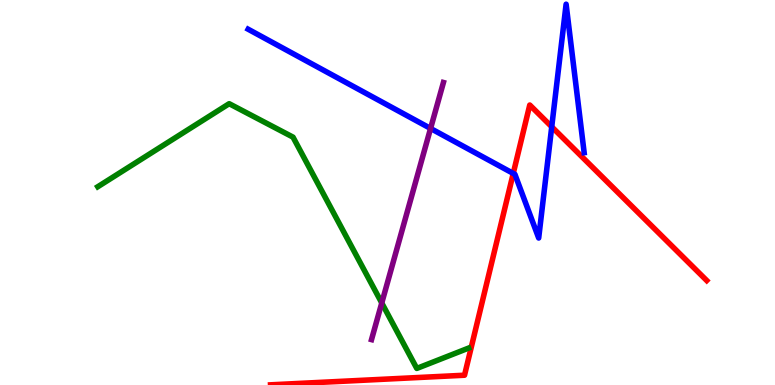[{'lines': ['blue', 'red'], 'intersections': [{'x': 6.62, 'y': 5.5}, {'x': 7.12, 'y': 6.71}]}, {'lines': ['green', 'red'], 'intersections': []}, {'lines': ['purple', 'red'], 'intersections': []}, {'lines': ['blue', 'green'], 'intersections': []}, {'lines': ['blue', 'purple'], 'intersections': [{'x': 5.56, 'y': 6.66}]}, {'lines': ['green', 'purple'], 'intersections': [{'x': 4.93, 'y': 2.13}]}]